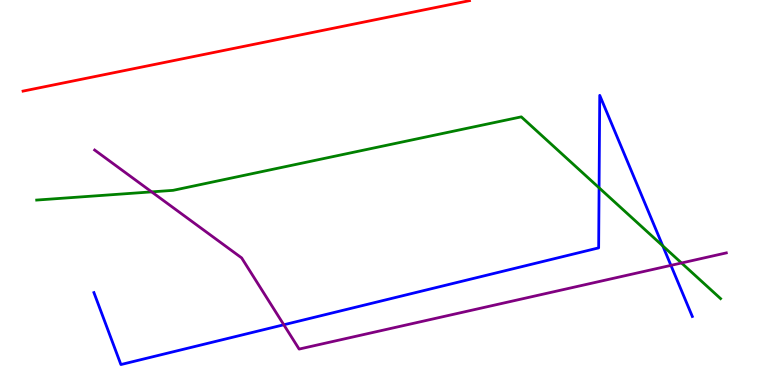[{'lines': ['blue', 'red'], 'intersections': []}, {'lines': ['green', 'red'], 'intersections': []}, {'lines': ['purple', 'red'], 'intersections': []}, {'lines': ['blue', 'green'], 'intersections': [{'x': 7.73, 'y': 5.12}, {'x': 8.55, 'y': 3.61}]}, {'lines': ['blue', 'purple'], 'intersections': [{'x': 3.66, 'y': 1.56}, {'x': 8.66, 'y': 3.11}]}, {'lines': ['green', 'purple'], 'intersections': [{'x': 1.96, 'y': 5.02}, {'x': 8.79, 'y': 3.17}]}]